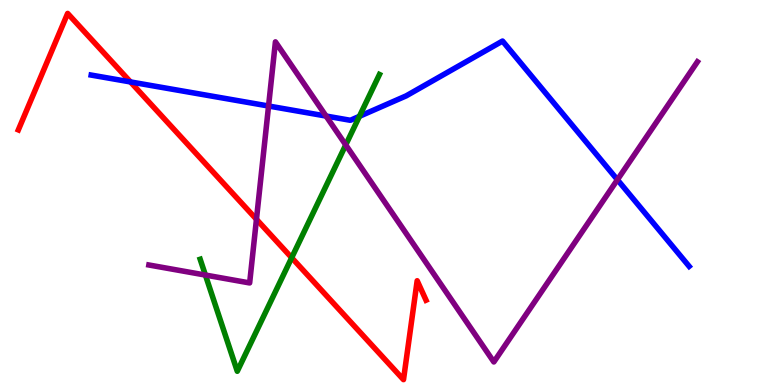[{'lines': ['blue', 'red'], 'intersections': [{'x': 1.68, 'y': 7.87}]}, {'lines': ['green', 'red'], 'intersections': [{'x': 3.76, 'y': 3.31}]}, {'lines': ['purple', 'red'], 'intersections': [{'x': 3.31, 'y': 4.3}]}, {'lines': ['blue', 'green'], 'intersections': [{'x': 4.64, 'y': 6.98}]}, {'lines': ['blue', 'purple'], 'intersections': [{'x': 3.47, 'y': 7.25}, {'x': 4.21, 'y': 6.99}, {'x': 7.97, 'y': 5.33}]}, {'lines': ['green', 'purple'], 'intersections': [{'x': 2.65, 'y': 2.86}, {'x': 4.46, 'y': 6.24}]}]